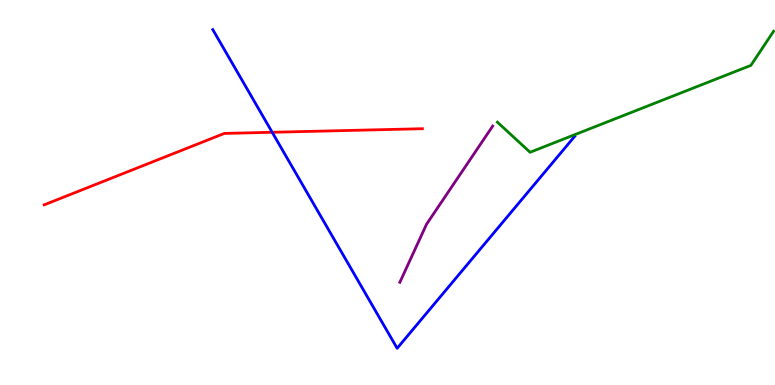[{'lines': ['blue', 'red'], 'intersections': [{'x': 3.51, 'y': 6.56}]}, {'lines': ['green', 'red'], 'intersections': []}, {'lines': ['purple', 'red'], 'intersections': []}, {'lines': ['blue', 'green'], 'intersections': []}, {'lines': ['blue', 'purple'], 'intersections': []}, {'lines': ['green', 'purple'], 'intersections': []}]